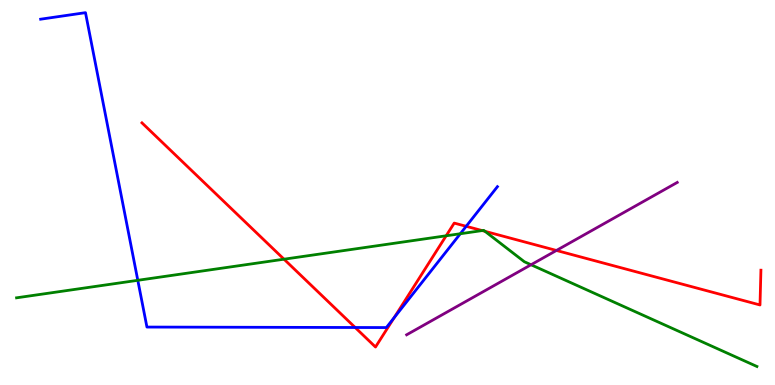[{'lines': ['blue', 'red'], 'intersections': [{'x': 4.58, 'y': 1.49}, {'x': 5.09, 'y': 1.75}, {'x': 6.02, 'y': 4.12}]}, {'lines': ['green', 'red'], 'intersections': [{'x': 3.66, 'y': 3.27}, {'x': 5.76, 'y': 3.88}, {'x': 6.22, 'y': 4.01}, {'x': 6.26, 'y': 3.99}]}, {'lines': ['purple', 'red'], 'intersections': [{'x': 7.18, 'y': 3.49}]}, {'lines': ['blue', 'green'], 'intersections': [{'x': 1.78, 'y': 2.72}, {'x': 5.94, 'y': 3.93}]}, {'lines': ['blue', 'purple'], 'intersections': []}, {'lines': ['green', 'purple'], 'intersections': [{'x': 6.85, 'y': 3.12}]}]